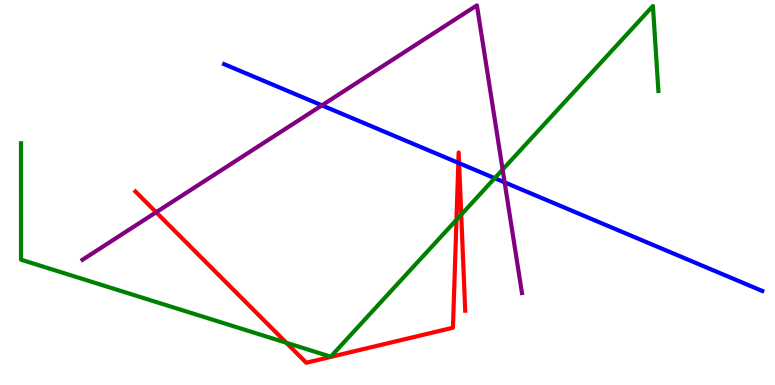[{'lines': ['blue', 'red'], 'intersections': [{'x': 5.91, 'y': 5.77}, {'x': 5.92, 'y': 5.76}]}, {'lines': ['green', 'red'], 'intersections': [{'x': 3.69, 'y': 1.1}, {'x': 5.89, 'y': 4.29}, {'x': 5.95, 'y': 4.43}]}, {'lines': ['purple', 'red'], 'intersections': [{'x': 2.01, 'y': 4.49}]}, {'lines': ['blue', 'green'], 'intersections': [{'x': 6.38, 'y': 5.37}]}, {'lines': ['blue', 'purple'], 'intersections': [{'x': 4.15, 'y': 7.26}, {'x': 6.51, 'y': 5.26}]}, {'lines': ['green', 'purple'], 'intersections': [{'x': 6.49, 'y': 5.6}]}]